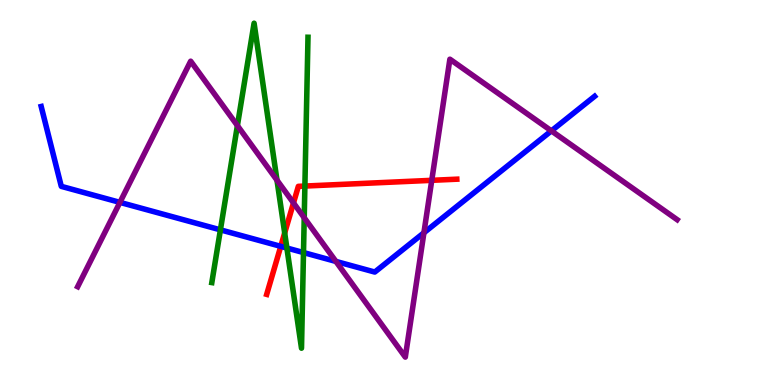[{'lines': ['blue', 'red'], 'intersections': [{'x': 3.62, 'y': 3.6}]}, {'lines': ['green', 'red'], 'intersections': [{'x': 3.67, 'y': 3.95}, {'x': 3.93, 'y': 5.17}]}, {'lines': ['purple', 'red'], 'intersections': [{'x': 3.79, 'y': 4.73}, {'x': 5.57, 'y': 5.32}]}, {'lines': ['blue', 'green'], 'intersections': [{'x': 2.84, 'y': 4.03}, {'x': 3.7, 'y': 3.56}, {'x': 3.92, 'y': 3.44}]}, {'lines': ['blue', 'purple'], 'intersections': [{'x': 1.55, 'y': 4.74}, {'x': 4.33, 'y': 3.21}, {'x': 5.47, 'y': 3.95}, {'x': 7.11, 'y': 6.6}]}, {'lines': ['green', 'purple'], 'intersections': [{'x': 3.06, 'y': 6.74}, {'x': 3.57, 'y': 5.32}, {'x': 3.93, 'y': 4.34}]}]